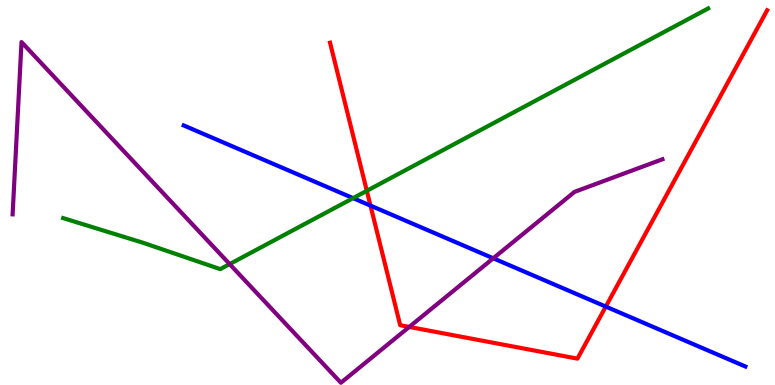[{'lines': ['blue', 'red'], 'intersections': [{'x': 4.78, 'y': 4.66}, {'x': 7.82, 'y': 2.04}]}, {'lines': ['green', 'red'], 'intersections': [{'x': 4.73, 'y': 5.04}]}, {'lines': ['purple', 'red'], 'intersections': [{'x': 5.28, 'y': 1.51}]}, {'lines': ['blue', 'green'], 'intersections': [{'x': 4.56, 'y': 4.85}]}, {'lines': ['blue', 'purple'], 'intersections': [{'x': 6.36, 'y': 3.29}]}, {'lines': ['green', 'purple'], 'intersections': [{'x': 2.96, 'y': 3.14}]}]